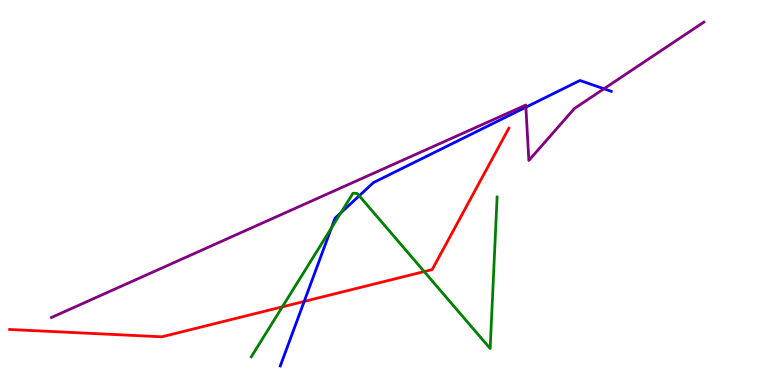[{'lines': ['blue', 'red'], 'intersections': [{'x': 3.93, 'y': 2.17}]}, {'lines': ['green', 'red'], 'intersections': [{'x': 3.64, 'y': 2.03}, {'x': 5.47, 'y': 2.95}]}, {'lines': ['purple', 'red'], 'intersections': []}, {'lines': ['blue', 'green'], 'intersections': [{'x': 4.28, 'y': 4.08}, {'x': 4.4, 'y': 4.47}, {'x': 4.64, 'y': 4.91}]}, {'lines': ['blue', 'purple'], 'intersections': [{'x': 6.79, 'y': 7.22}, {'x': 7.79, 'y': 7.69}]}, {'lines': ['green', 'purple'], 'intersections': []}]